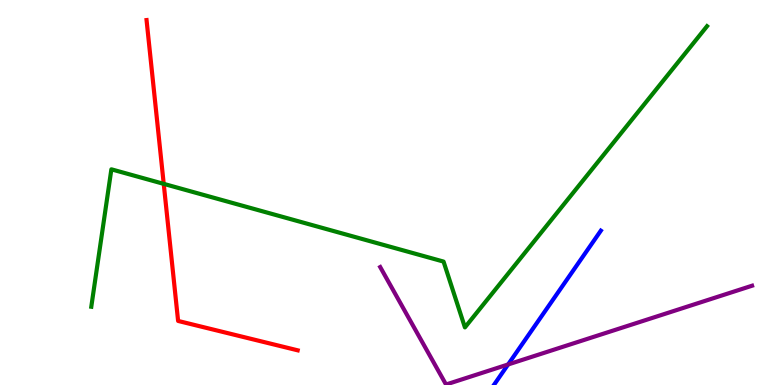[{'lines': ['blue', 'red'], 'intersections': []}, {'lines': ['green', 'red'], 'intersections': [{'x': 2.11, 'y': 5.22}]}, {'lines': ['purple', 'red'], 'intersections': []}, {'lines': ['blue', 'green'], 'intersections': []}, {'lines': ['blue', 'purple'], 'intersections': [{'x': 6.56, 'y': 0.533}]}, {'lines': ['green', 'purple'], 'intersections': []}]